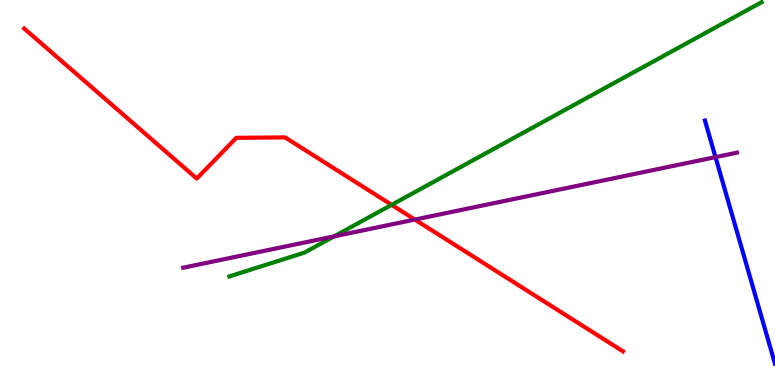[{'lines': ['blue', 'red'], 'intersections': []}, {'lines': ['green', 'red'], 'intersections': [{'x': 5.05, 'y': 4.68}]}, {'lines': ['purple', 'red'], 'intersections': [{'x': 5.35, 'y': 4.3}]}, {'lines': ['blue', 'green'], 'intersections': []}, {'lines': ['blue', 'purple'], 'intersections': [{'x': 9.23, 'y': 5.92}]}, {'lines': ['green', 'purple'], 'intersections': [{'x': 4.31, 'y': 3.86}]}]